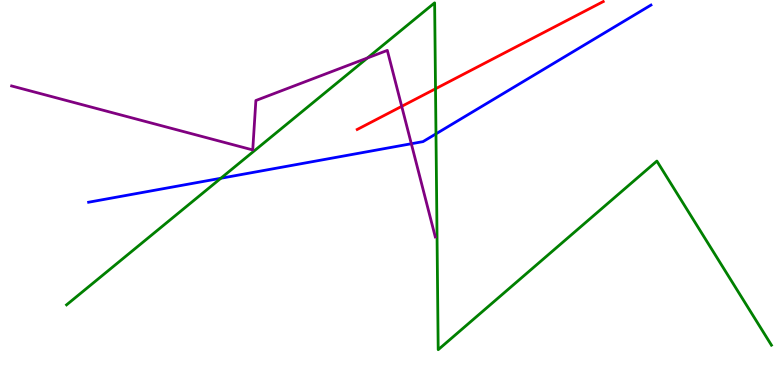[{'lines': ['blue', 'red'], 'intersections': []}, {'lines': ['green', 'red'], 'intersections': [{'x': 5.62, 'y': 7.69}]}, {'lines': ['purple', 'red'], 'intersections': [{'x': 5.18, 'y': 7.24}]}, {'lines': ['blue', 'green'], 'intersections': [{'x': 2.85, 'y': 5.37}, {'x': 5.63, 'y': 6.52}]}, {'lines': ['blue', 'purple'], 'intersections': [{'x': 5.31, 'y': 6.27}]}, {'lines': ['green', 'purple'], 'intersections': [{'x': 4.74, 'y': 8.49}]}]